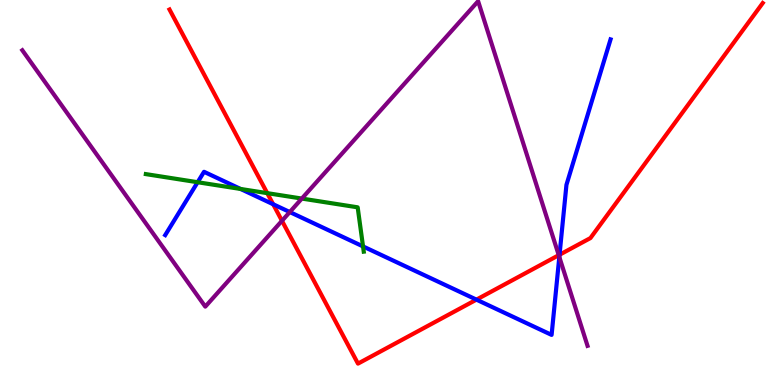[{'lines': ['blue', 'red'], 'intersections': [{'x': 3.52, 'y': 4.69}, {'x': 6.15, 'y': 2.22}, {'x': 7.22, 'y': 3.38}]}, {'lines': ['green', 'red'], 'intersections': [{'x': 3.45, 'y': 4.98}]}, {'lines': ['purple', 'red'], 'intersections': [{'x': 3.64, 'y': 4.26}, {'x': 7.21, 'y': 3.37}]}, {'lines': ['blue', 'green'], 'intersections': [{'x': 2.55, 'y': 5.27}, {'x': 3.1, 'y': 5.09}, {'x': 4.68, 'y': 3.6}]}, {'lines': ['blue', 'purple'], 'intersections': [{'x': 3.74, 'y': 4.49}, {'x': 7.22, 'y': 3.33}]}, {'lines': ['green', 'purple'], 'intersections': [{'x': 3.89, 'y': 4.84}]}]